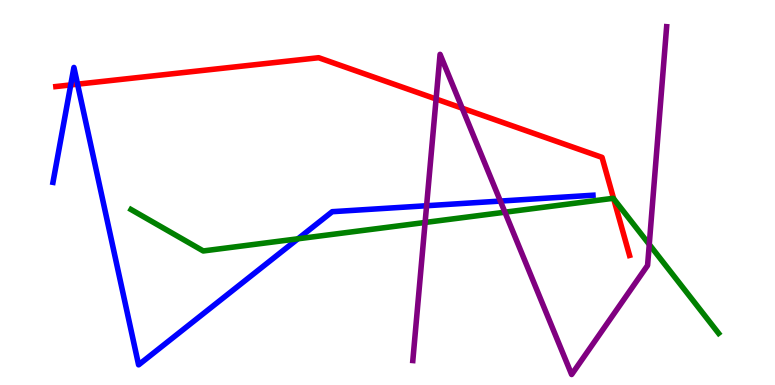[{'lines': ['blue', 'red'], 'intersections': [{'x': 0.913, 'y': 7.79}, {'x': 1.0, 'y': 7.81}]}, {'lines': ['green', 'red'], 'intersections': [{'x': 7.92, 'y': 4.84}]}, {'lines': ['purple', 'red'], 'intersections': [{'x': 5.63, 'y': 7.43}, {'x': 5.96, 'y': 7.19}]}, {'lines': ['blue', 'green'], 'intersections': [{'x': 3.84, 'y': 3.8}]}, {'lines': ['blue', 'purple'], 'intersections': [{'x': 5.5, 'y': 4.66}, {'x': 6.46, 'y': 4.78}]}, {'lines': ['green', 'purple'], 'intersections': [{'x': 5.49, 'y': 4.22}, {'x': 6.52, 'y': 4.49}, {'x': 8.38, 'y': 3.65}]}]